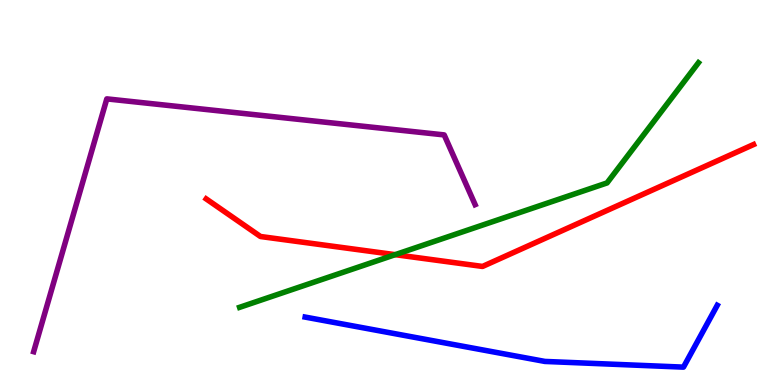[{'lines': ['blue', 'red'], 'intersections': []}, {'lines': ['green', 'red'], 'intersections': [{'x': 5.1, 'y': 3.39}]}, {'lines': ['purple', 'red'], 'intersections': []}, {'lines': ['blue', 'green'], 'intersections': []}, {'lines': ['blue', 'purple'], 'intersections': []}, {'lines': ['green', 'purple'], 'intersections': []}]